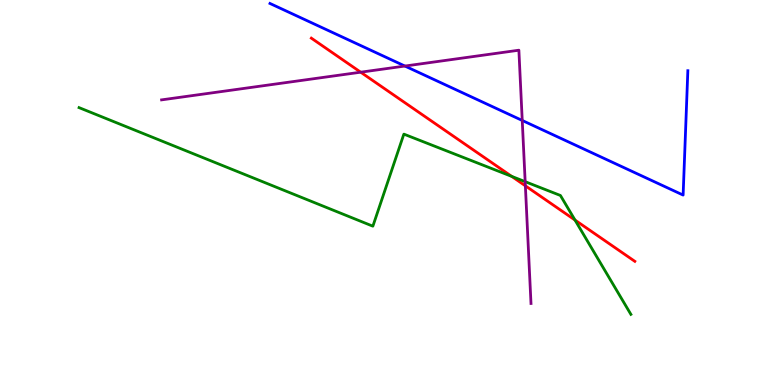[{'lines': ['blue', 'red'], 'intersections': []}, {'lines': ['green', 'red'], 'intersections': [{'x': 6.6, 'y': 5.42}, {'x': 7.42, 'y': 4.28}]}, {'lines': ['purple', 'red'], 'intersections': [{'x': 4.65, 'y': 8.12}, {'x': 6.78, 'y': 5.17}]}, {'lines': ['blue', 'green'], 'intersections': []}, {'lines': ['blue', 'purple'], 'intersections': [{'x': 5.22, 'y': 8.28}, {'x': 6.74, 'y': 6.87}]}, {'lines': ['green', 'purple'], 'intersections': [{'x': 6.78, 'y': 5.28}]}]